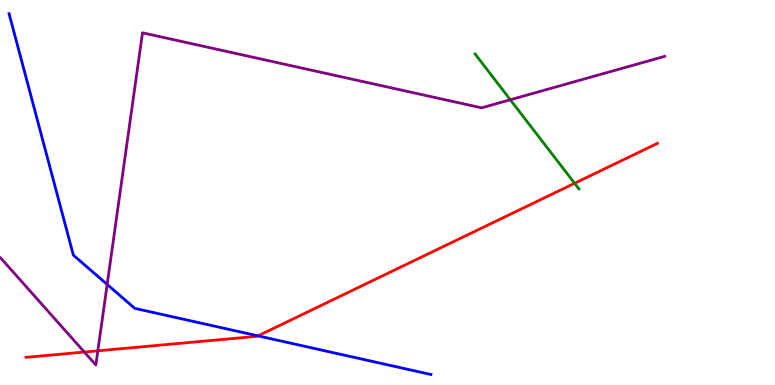[{'lines': ['blue', 'red'], 'intersections': [{'x': 3.33, 'y': 1.28}]}, {'lines': ['green', 'red'], 'intersections': [{'x': 7.41, 'y': 5.24}]}, {'lines': ['purple', 'red'], 'intersections': [{'x': 1.09, 'y': 0.856}, {'x': 1.26, 'y': 0.888}]}, {'lines': ['blue', 'green'], 'intersections': []}, {'lines': ['blue', 'purple'], 'intersections': [{'x': 1.38, 'y': 2.61}]}, {'lines': ['green', 'purple'], 'intersections': [{'x': 6.58, 'y': 7.41}]}]